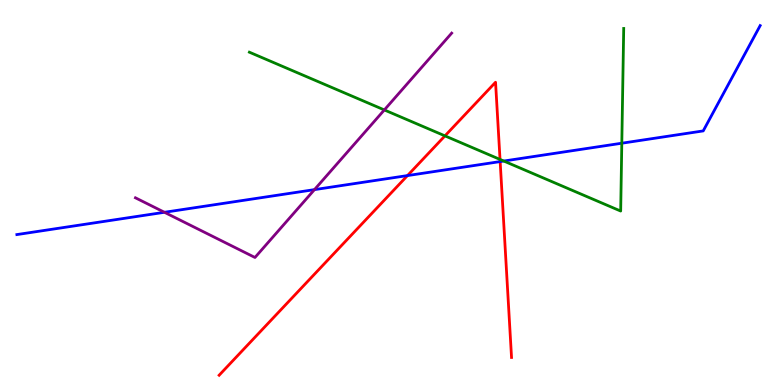[{'lines': ['blue', 'red'], 'intersections': [{'x': 5.26, 'y': 5.44}, {'x': 6.45, 'y': 5.8}]}, {'lines': ['green', 'red'], 'intersections': [{'x': 5.74, 'y': 6.47}, {'x': 6.45, 'y': 5.86}]}, {'lines': ['purple', 'red'], 'intersections': []}, {'lines': ['blue', 'green'], 'intersections': [{'x': 6.5, 'y': 5.82}, {'x': 8.02, 'y': 6.28}]}, {'lines': ['blue', 'purple'], 'intersections': [{'x': 2.12, 'y': 4.49}, {'x': 4.06, 'y': 5.07}]}, {'lines': ['green', 'purple'], 'intersections': [{'x': 4.96, 'y': 7.14}]}]